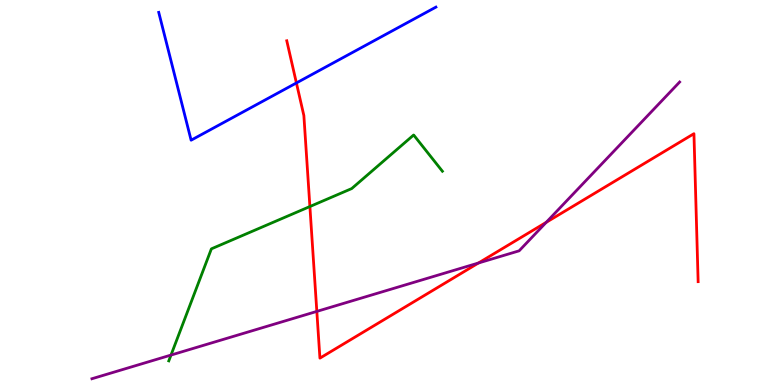[{'lines': ['blue', 'red'], 'intersections': [{'x': 3.82, 'y': 7.85}]}, {'lines': ['green', 'red'], 'intersections': [{'x': 4.0, 'y': 4.64}]}, {'lines': ['purple', 'red'], 'intersections': [{'x': 4.09, 'y': 1.91}, {'x': 6.17, 'y': 3.17}, {'x': 7.05, 'y': 4.22}]}, {'lines': ['blue', 'green'], 'intersections': []}, {'lines': ['blue', 'purple'], 'intersections': []}, {'lines': ['green', 'purple'], 'intersections': [{'x': 2.21, 'y': 0.778}]}]